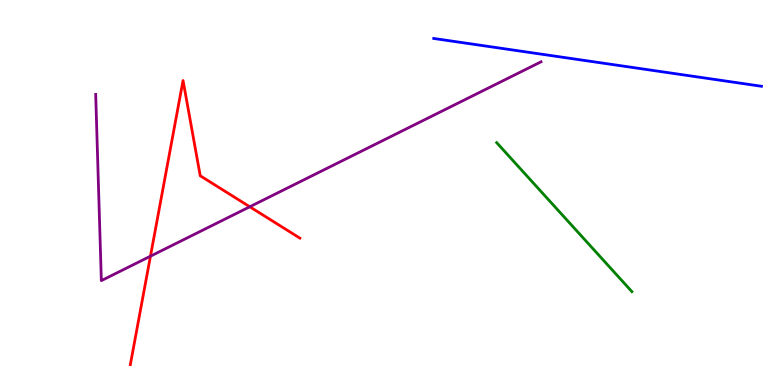[{'lines': ['blue', 'red'], 'intersections': []}, {'lines': ['green', 'red'], 'intersections': []}, {'lines': ['purple', 'red'], 'intersections': [{'x': 1.94, 'y': 3.35}, {'x': 3.22, 'y': 4.63}]}, {'lines': ['blue', 'green'], 'intersections': []}, {'lines': ['blue', 'purple'], 'intersections': []}, {'lines': ['green', 'purple'], 'intersections': []}]